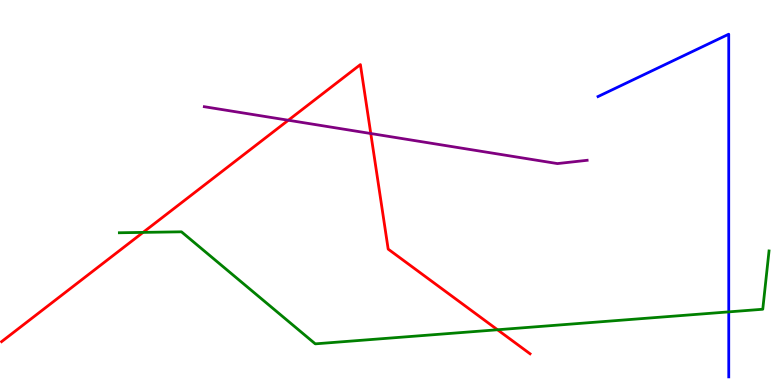[{'lines': ['blue', 'red'], 'intersections': []}, {'lines': ['green', 'red'], 'intersections': [{'x': 1.85, 'y': 3.96}, {'x': 6.42, 'y': 1.43}]}, {'lines': ['purple', 'red'], 'intersections': [{'x': 3.72, 'y': 6.88}, {'x': 4.78, 'y': 6.53}]}, {'lines': ['blue', 'green'], 'intersections': [{'x': 9.4, 'y': 1.9}]}, {'lines': ['blue', 'purple'], 'intersections': []}, {'lines': ['green', 'purple'], 'intersections': []}]